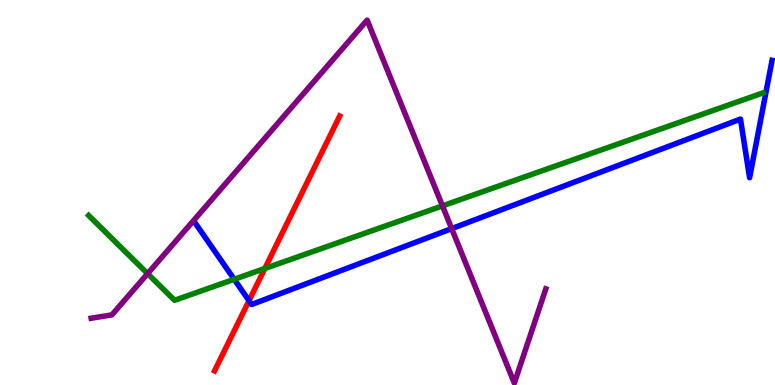[{'lines': ['blue', 'red'], 'intersections': [{'x': 3.21, 'y': 2.19}]}, {'lines': ['green', 'red'], 'intersections': [{'x': 3.42, 'y': 3.03}]}, {'lines': ['purple', 'red'], 'intersections': []}, {'lines': ['blue', 'green'], 'intersections': [{'x': 3.02, 'y': 2.75}]}, {'lines': ['blue', 'purple'], 'intersections': [{'x': 5.83, 'y': 4.06}]}, {'lines': ['green', 'purple'], 'intersections': [{'x': 1.9, 'y': 2.89}, {'x': 5.71, 'y': 4.65}]}]